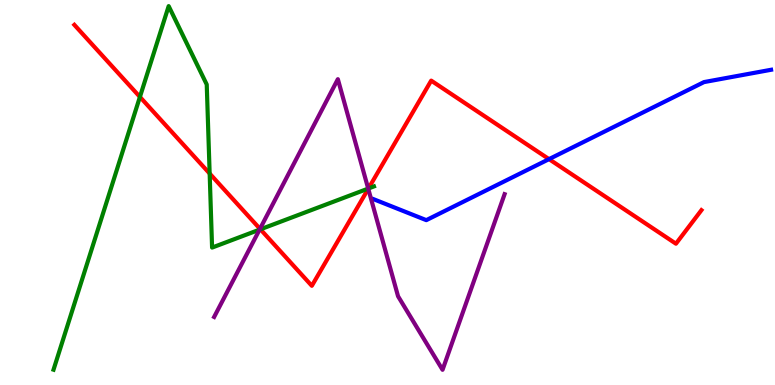[{'lines': ['blue', 'red'], 'intersections': [{'x': 7.08, 'y': 5.87}]}, {'lines': ['green', 'red'], 'intersections': [{'x': 1.81, 'y': 7.48}, {'x': 2.71, 'y': 5.49}, {'x': 3.36, 'y': 4.04}, {'x': 4.75, 'y': 5.1}]}, {'lines': ['purple', 'red'], 'intersections': [{'x': 3.35, 'y': 4.06}, {'x': 4.75, 'y': 5.1}]}, {'lines': ['blue', 'green'], 'intersections': []}, {'lines': ['blue', 'purple'], 'intersections': []}, {'lines': ['green', 'purple'], 'intersections': [{'x': 3.35, 'y': 4.04}, {'x': 4.75, 'y': 5.1}]}]